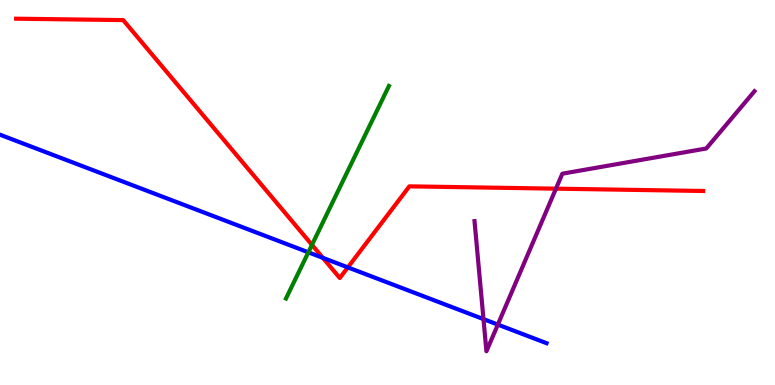[{'lines': ['blue', 'red'], 'intersections': [{'x': 4.17, 'y': 3.3}, {'x': 4.49, 'y': 3.06}]}, {'lines': ['green', 'red'], 'intersections': [{'x': 4.03, 'y': 3.64}]}, {'lines': ['purple', 'red'], 'intersections': [{'x': 7.17, 'y': 5.1}]}, {'lines': ['blue', 'green'], 'intersections': [{'x': 3.98, 'y': 3.45}]}, {'lines': ['blue', 'purple'], 'intersections': [{'x': 6.24, 'y': 1.71}, {'x': 6.42, 'y': 1.57}]}, {'lines': ['green', 'purple'], 'intersections': []}]